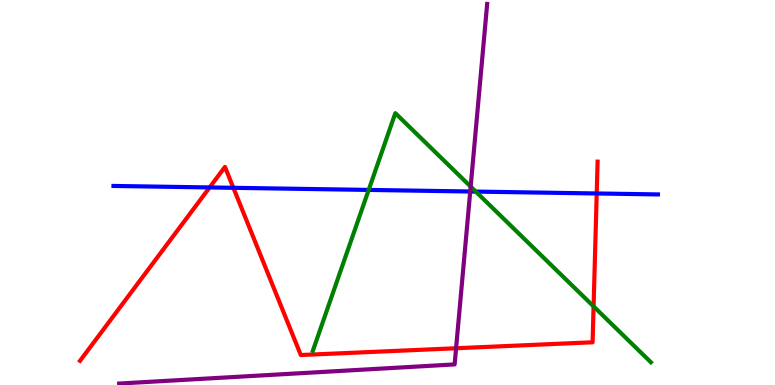[{'lines': ['blue', 'red'], 'intersections': [{'x': 2.7, 'y': 5.13}, {'x': 3.01, 'y': 5.12}, {'x': 7.7, 'y': 4.97}]}, {'lines': ['green', 'red'], 'intersections': [{'x': 7.66, 'y': 2.04}]}, {'lines': ['purple', 'red'], 'intersections': [{'x': 5.88, 'y': 0.955}]}, {'lines': ['blue', 'green'], 'intersections': [{'x': 4.76, 'y': 5.07}, {'x': 6.14, 'y': 5.02}]}, {'lines': ['blue', 'purple'], 'intersections': [{'x': 6.07, 'y': 5.03}]}, {'lines': ['green', 'purple'], 'intersections': [{'x': 6.07, 'y': 5.15}]}]